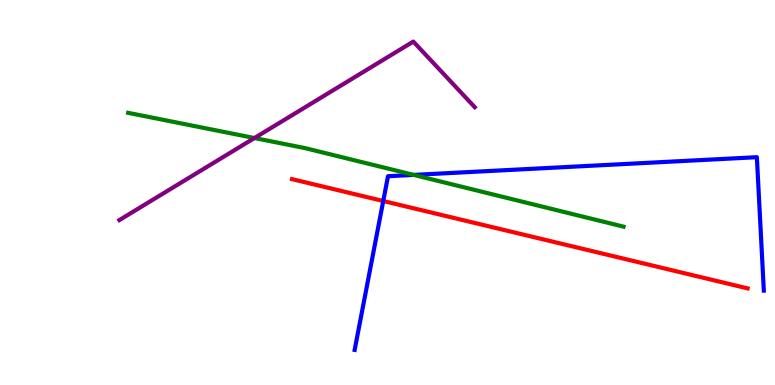[{'lines': ['blue', 'red'], 'intersections': [{'x': 4.95, 'y': 4.78}]}, {'lines': ['green', 'red'], 'intersections': []}, {'lines': ['purple', 'red'], 'intersections': []}, {'lines': ['blue', 'green'], 'intersections': [{'x': 5.34, 'y': 5.46}]}, {'lines': ['blue', 'purple'], 'intersections': []}, {'lines': ['green', 'purple'], 'intersections': [{'x': 3.28, 'y': 6.41}]}]